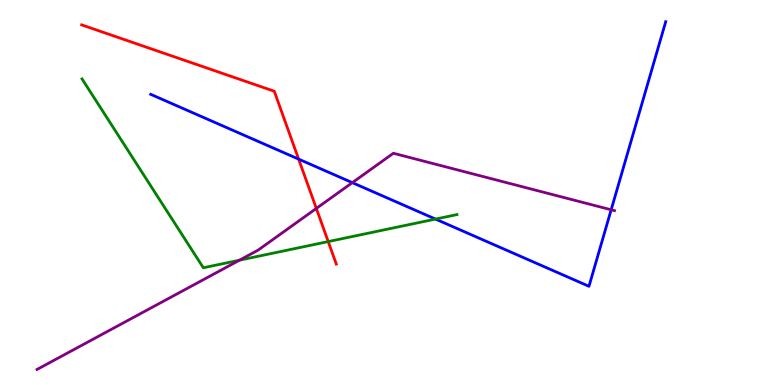[{'lines': ['blue', 'red'], 'intersections': [{'x': 3.85, 'y': 5.87}]}, {'lines': ['green', 'red'], 'intersections': [{'x': 4.24, 'y': 3.73}]}, {'lines': ['purple', 'red'], 'intersections': [{'x': 4.08, 'y': 4.59}]}, {'lines': ['blue', 'green'], 'intersections': [{'x': 5.62, 'y': 4.31}]}, {'lines': ['blue', 'purple'], 'intersections': [{'x': 4.55, 'y': 5.26}, {'x': 7.89, 'y': 4.55}]}, {'lines': ['green', 'purple'], 'intersections': [{'x': 3.09, 'y': 3.24}]}]